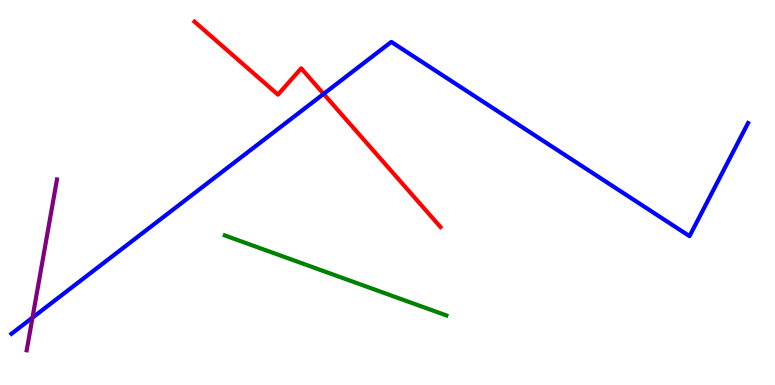[{'lines': ['blue', 'red'], 'intersections': [{'x': 4.18, 'y': 7.56}]}, {'lines': ['green', 'red'], 'intersections': []}, {'lines': ['purple', 'red'], 'intersections': []}, {'lines': ['blue', 'green'], 'intersections': []}, {'lines': ['blue', 'purple'], 'intersections': [{'x': 0.419, 'y': 1.75}]}, {'lines': ['green', 'purple'], 'intersections': []}]